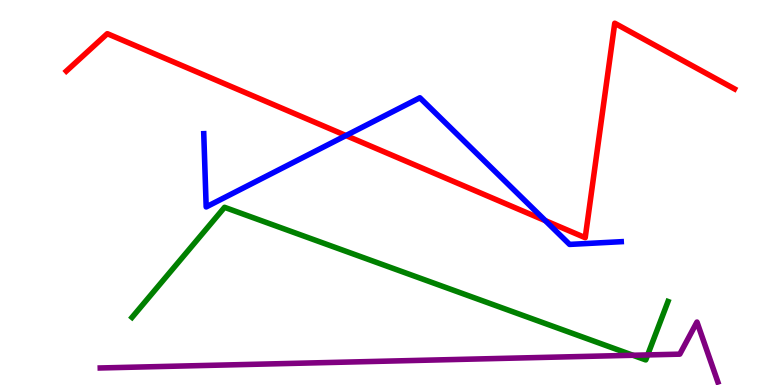[{'lines': ['blue', 'red'], 'intersections': [{'x': 4.46, 'y': 6.48}, {'x': 7.04, 'y': 4.27}]}, {'lines': ['green', 'red'], 'intersections': []}, {'lines': ['purple', 'red'], 'intersections': []}, {'lines': ['blue', 'green'], 'intersections': []}, {'lines': ['blue', 'purple'], 'intersections': []}, {'lines': ['green', 'purple'], 'intersections': [{'x': 8.17, 'y': 0.772}, {'x': 8.36, 'y': 0.781}]}]